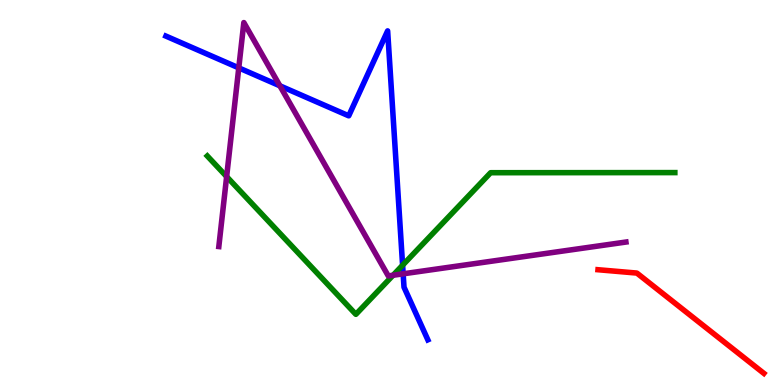[{'lines': ['blue', 'red'], 'intersections': []}, {'lines': ['green', 'red'], 'intersections': []}, {'lines': ['purple', 'red'], 'intersections': []}, {'lines': ['blue', 'green'], 'intersections': [{'x': 5.19, 'y': 3.11}]}, {'lines': ['blue', 'purple'], 'intersections': [{'x': 3.08, 'y': 8.24}, {'x': 3.61, 'y': 7.77}, {'x': 5.2, 'y': 2.89}]}, {'lines': ['green', 'purple'], 'intersections': [{'x': 2.92, 'y': 5.41}, {'x': 5.07, 'y': 2.85}]}]